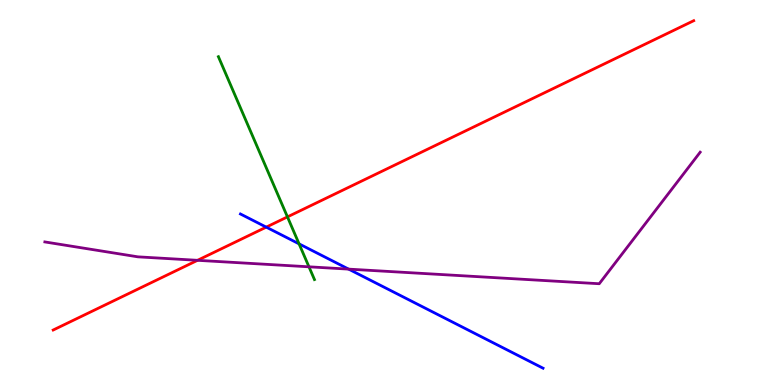[{'lines': ['blue', 'red'], 'intersections': [{'x': 3.44, 'y': 4.1}]}, {'lines': ['green', 'red'], 'intersections': [{'x': 3.71, 'y': 4.37}]}, {'lines': ['purple', 'red'], 'intersections': [{'x': 2.55, 'y': 3.24}]}, {'lines': ['blue', 'green'], 'intersections': [{'x': 3.86, 'y': 3.67}]}, {'lines': ['blue', 'purple'], 'intersections': [{'x': 4.5, 'y': 3.01}]}, {'lines': ['green', 'purple'], 'intersections': [{'x': 3.99, 'y': 3.07}]}]